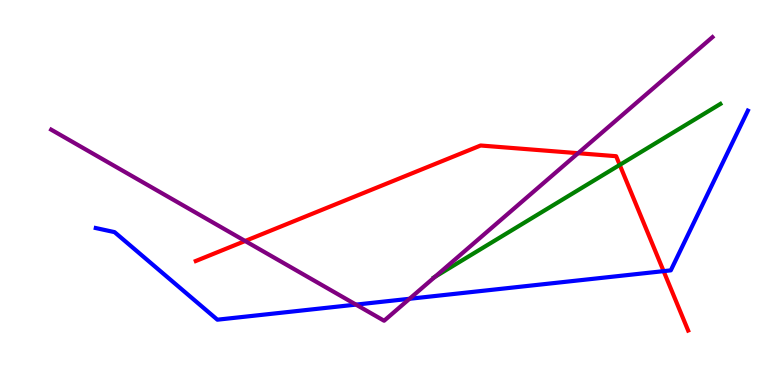[{'lines': ['blue', 'red'], 'intersections': [{'x': 8.56, 'y': 2.96}]}, {'lines': ['green', 'red'], 'intersections': [{'x': 8.0, 'y': 5.72}]}, {'lines': ['purple', 'red'], 'intersections': [{'x': 3.16, 'y': 3.74}, {'x': 7.46, 'y': 6.02}]}, {'lines': ['blue', 'green'], 'intersections': []}, {'lines': ['blue', 'purple'], 'intersections': [{'x': 4.59, 'y': 2.09}, {'x': 5.28, 'y': 2.24}]}, {'lines': ['green', 'purple'], 'intersections': [{'x': 5.61, 'y': 2.81}]}]